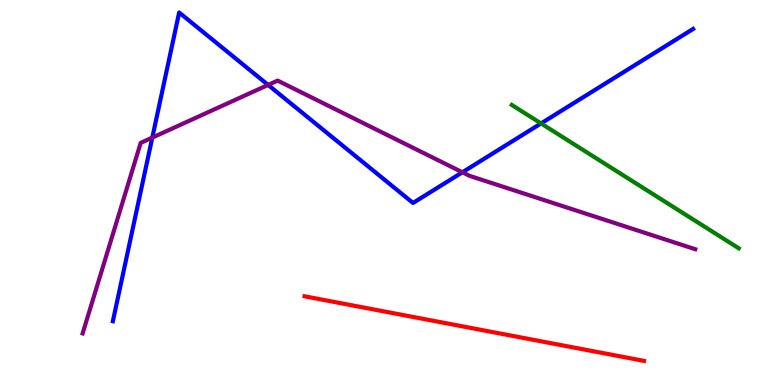[{'lines': ['blue', 'red'], 'intersections': []}, {'lines': ['green', 'red'], 'intersections': []}, {'lines': ['purple', 'red'], 'intersections': []}, {'lines': ['blue', 'green'], 'intersections': [{'x': 6.98, 'y': 6.79}]}, {'lines': ['blue', 'purple'], 'intersections': [{'x': 1.97, 'y': 6.43}, {'x': 3.46, 'y': 7.79}, {'x': 5.97, 'y': 5.52}]}, {'lines': ['green', 'purple'], 'intersections': []}]